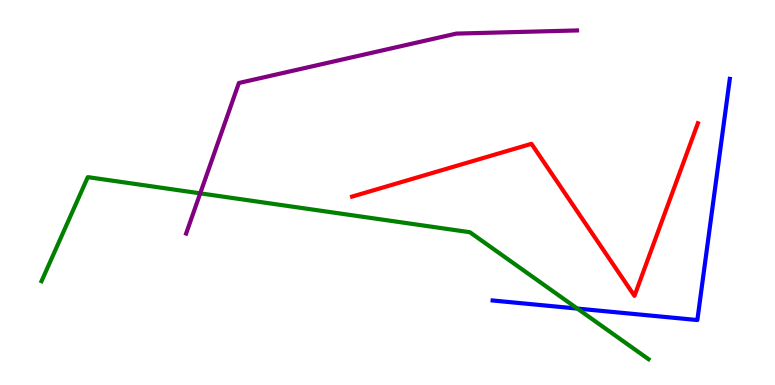[{'lines': ['blue', 'red'], 'intersections': []}, {'lines': ['green', 'red'], 'intersections': []}, {'lines': ['purple', 'red'], 'intersections': []}, {'lines': ['blue', 'green'], 'intersections': [{'x': 7.45, 'y': 1.99}]}, {'lines': ['blue', 'purple'], 'intersections': []}, {'lines': ['green', 'purple'], 'intersections': [{'x': 2.58, 'y': 4.98}]}]